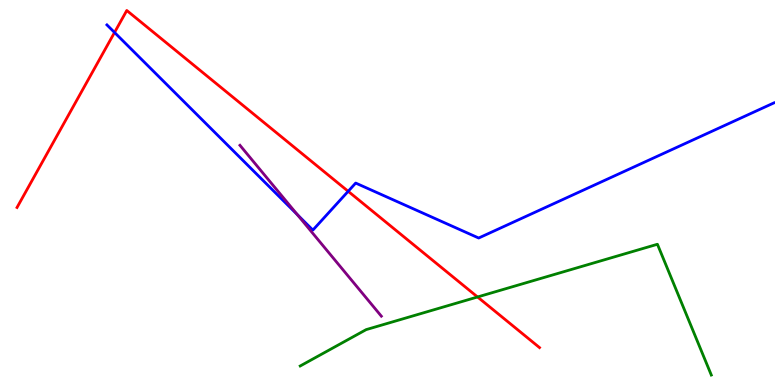[{'lines': ['blue', 'red'], 'intersections': [{'x': 1.48, 'y': 9.16}, {'x': 4.49, 'y': 5.03}]}, {'lines': ['green', 'red'], 'intersections': [{'x': 6.16, 'y': 2.29}]}, {'lines': ['purple', 'red'], 'intersections': []}, {'lines': ['blue', 'green'], 'intersections': []}, {'lines': ['blue', 'purple'], 'intersections': [{'x': 3.84, 'y': 4.43}]}, {'lines': ['green', 'purple'], 'intersections': []}]